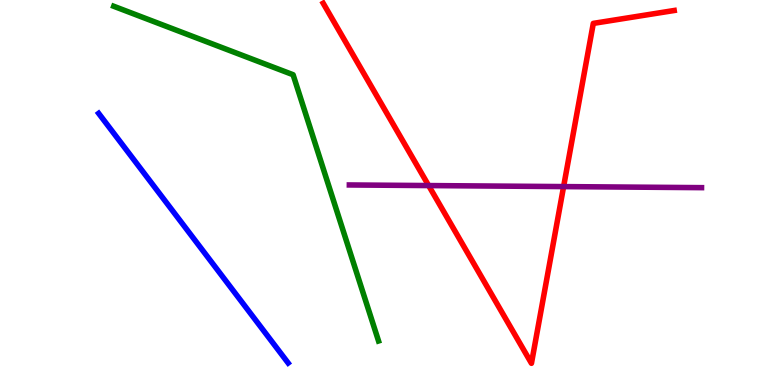[{'lines': ['blue', 'red'], 'intersections': []}, {'lines': ['green', 'red'], 'intersections': []}, {'lines': ['purple', 'red'], 'intersections': [{'x': 5.53, 'y': 5.18}, {'x': 7.27, 'y': 5.15}]}, {'lines': ['blue', 'green'], 'intersections': []}, {'lines': ['blue', 'purple'], 'intersections': []}, {'lines': ['green', 'purple'], 'intersections': []}]